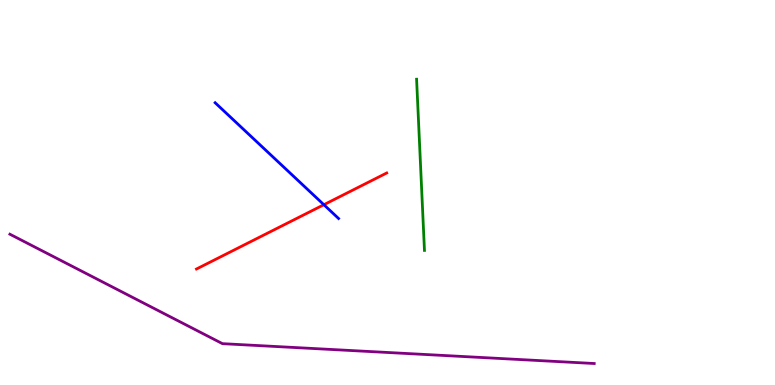[{'lines': ['blue', 'red'], 'intersections': [{'x': 4.18, 'y': 4.68}]}, {'lines': ['green', 'red'], 'intersections': []}, {'lines': ['purple', 'red'], 'intersections': []}, {'lines': ['blue', 'green'], 'intersections': []}, {'lines': ['blue', 'purple'], 'intersections': []}, {'lines': ['green', 'purple'], 'intersections': []}]